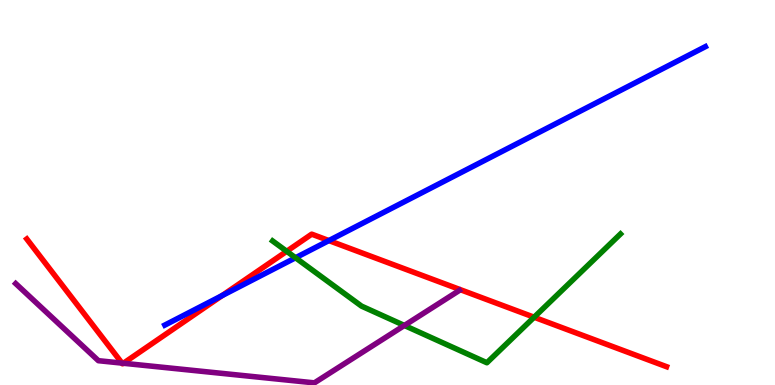[{'lines': ['blue', 'red'], 'intersections': [{'x': 2.87, 'y': 2.32}, {'x': 4.24, 'y': 3.75}]}, {'lines': ['green', 'red'], 'intersections': [{'x': 3.7, 'y': 3.47}, {'x': 6.89, 'y': 1.76}]}, {'lines': ['purple', 'red'], 'intersections': [{'x': 1.57, 'y': 0.568}, {'x': 1.59, 'y': 0.565}]}, {'lines': ['blue', 'green'], 'intersections': [{'x': 3.81, 'y': 3.3}]}, {'lines': ['blue', 'purple'], 'intersections': []}, {'lines': ['green', 'purple'], 'intersections': [{'x': 5.22, 'y': 1.55}]}]